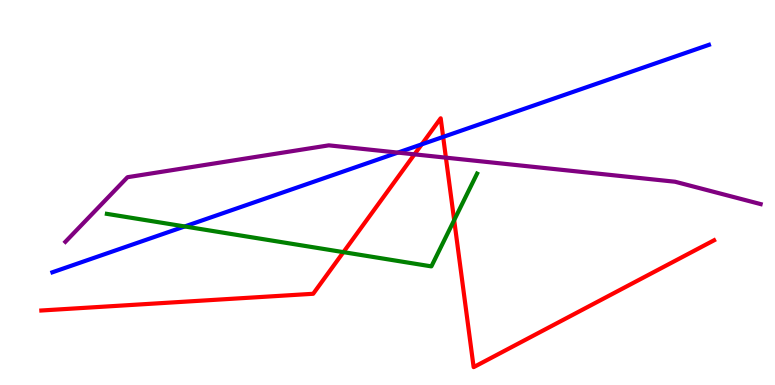[{'lines': ['blue', 'red'], 'intersections': [{'x': 5.44, 'y': 6.25}, {'x': 5.72, 'y': 6.44}]}, {'lines': ['green', 'red'], 'intersections': [{'x': 4.43, 'y': 3.45}, {'x': 5.86, 'y': 4.28}]}, {'lines': ['purple', 'red'], 'intersections': [{'x': 5.35, 'y': 5.99}, {'x': 5.75, 'y': 5.91}]}, {'lines': ['blue', 'green'], 'intersections': [{'x': 2.38, 'y': 4.12}]}, {'lines': ['blue', 'purple'], 'intersections': [{'x': 5.13, 'y': 6.04}]}, {'lines': ['green', 'purple'], 'intersections': []}]